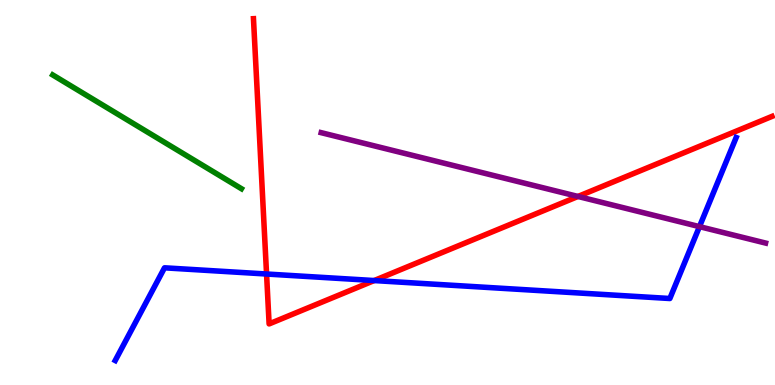[{'lines': ['blue', 'red'], 'intersections': [{'x': 3.44, 'y': 2.88}, {'x': 4.83, 'y': 2.71}]}, {'lines': ['green', 'red'], 'intersections': []}, {'lines': ['purple', 'red'], 'intersections': [{'x': 7.46, 'y': 4.9}]}, {'lines': ['blue', 'green'], 'intersections': []}, {'lines': ['blue', 'purple'], 'intersections': [{'x': 9.03, 'y': 4.11}]}, {'lines': ['green', 'purple'], 'intersections': []}]